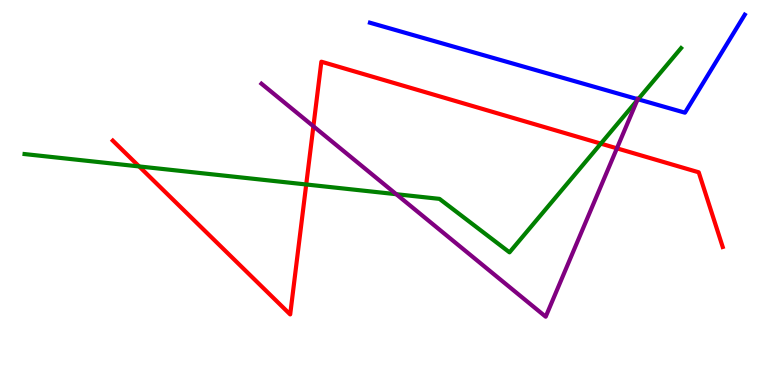[{'lines': ['blue', 'red'], 'intersections': []}, {'lines': ['green', 'red'], 'intersections': [{'x': 1.8, 'y': 5.68}, {'x': 3.95, 'y': 5.21}, {'x': 7.75, 'y': 6.27}]}, {'lines': ['purple', 'red'], 'intersections': [{'x': 4.04, 'y': 6.72}, {'x': 7.96, 'y': 6.15}]}, {'lines': ['blue', 'green'], 'intersections': [{'x': 8.23, 'y': 7.42}]}, {'lines': ['blue', 'purple'], 'intersections': [{'x': 8.23, 'y': 7.42}]}, {'lines': ['green', 'purple'], 'intersections': [{'x': 5.11, 'y': 4.96}, {'x': 8.22, 'y': 7.39}]}]